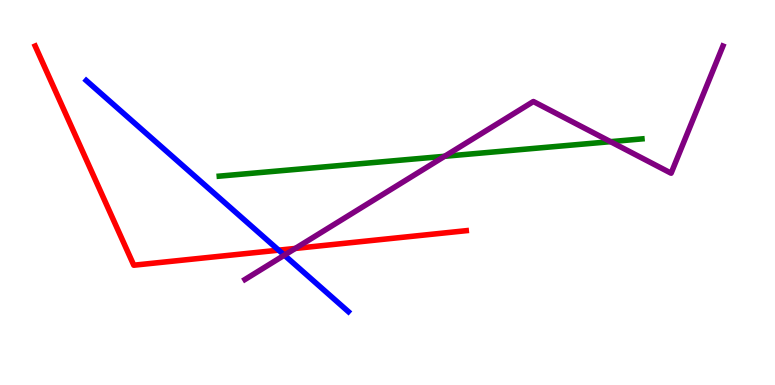[{'lines': ['blue', 'red'], 'intersections': [{'x': 3.6, 'y': 3.5}]}, {'lines': ['green', 'red'], 'intersections': []}, {'lines': ['purple', 'red'], 'intersections': [{'x': 3.81, 'y': 3.55}]}, {'lines': ['blue', 'green'], 'intersections': []}, {'lines': ['blue', 'purple'], 'intersections': [{'x': 3.67, 'y': 3.37}]}, {'lines': ['green', 'purple'], 'intersections': [{'x': 5.74, 'y': 5.94}, {'x': 7.88, 'y': 6.32}]}]